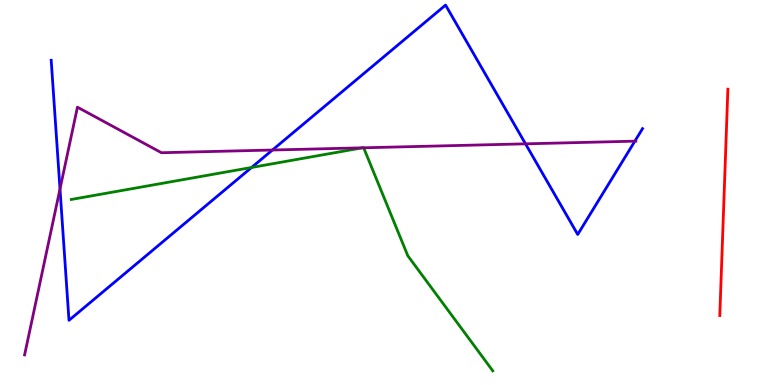[{'lines': ['blue', 'red'], 'intersections': []}, {'lines': ['green', 'red'], 'intersections': []}, {'lines': ['purple', 'red'], 'intersections': []}, {'lines': ['blue', 'green'], 'intersections': [{'x': 3.25, 'y': 5.65}]}, {'lines': ['blue', 'purple'], 'intersections': [{'x': 0.774, 'y': 5.09}, {'x': 3.52, 'y': 6.1}, {'x': 6.78, 'y': 6.26}, {'x': 8.19, 'y': 6.33}]}, {'lines': ['green', 'purple'], 'intersections': [{'x': 4.67, 'y': 6.16}, {'x': 4.69, 'y': 6.16}]}]